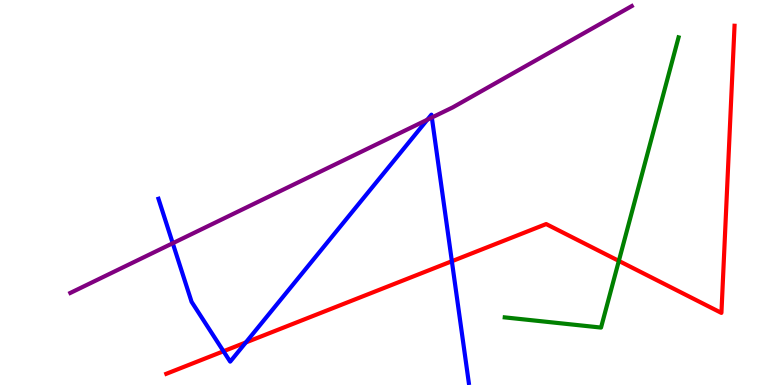[{'lines': ['blue', 'red'], 'intersections': [{'x': 2.88, 'y': 0.877}, {'x': 3.17, 'y': 1.11}, {'x': 5.83, 'y': 3.21}]}, {'lines': ['green', 'red'], 'intersections': [{'x': 7.98, 'y': 3.22}]}, {'lines': ['purple', 'red'], 'intersections': []}, {'lines': ['blue', 'green'], 'intersections': []}, {'lines': ['blue', 'purple'], 'intersections': [{'x': 2.23, 'y': 3.68}, {'x': 5.51, 'y': 6.89}, {'x': 5.57, 'y': 6.95}]}, {'lines': ['green', 'purple'], 'intersections': []}]